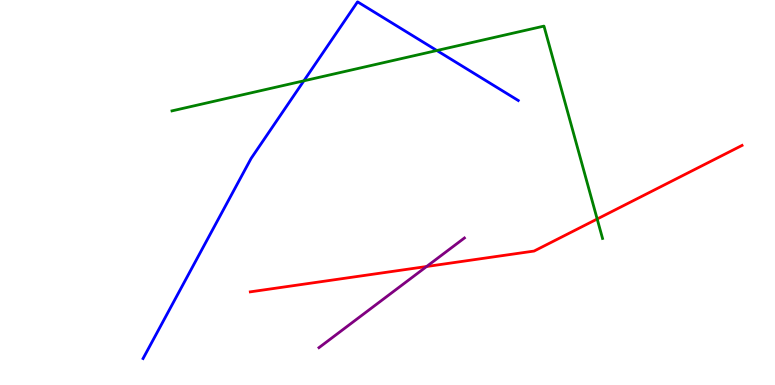[{'lines': ['blue', 'red'], 'intersections': []}, {'lines': ['green', 'red'], 'intersections': [{'x': 7.71, 'y': 4.31}]}, {'lines': ['purple', 'red'], 'intersections': [{'x': 5.5, 'y': 3.08}]}, {'lines': ['blue', 'green'], 'intersections': [{'x': 3.92, 'y': 7.9}, {'x': 5.64, 'y': 8.69}]}, {'lines': ['blue', 'purple'], 'intersections': []}, {'lines': ['green', 'purple'], 'intersections': []}]